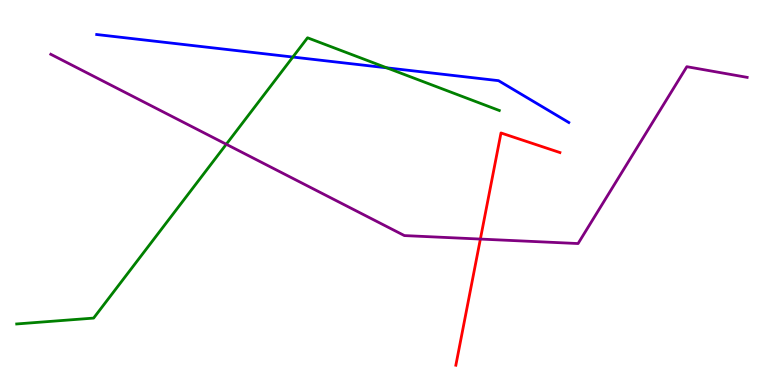[{'lines': ['blue', 'red'], 'intersections': []}, {'lines': ['green', 'red'], 'intersections': []}, {'lines': ['purple', 'red'], 'intersections': [{'x': 6.2, 'y': 3.79}]}, {'lines': ['blue', 'green'], 'intersections': [{'x': 3.78, 'y': 8.52}, {'x': 4.99, 'y': 8.24}]}, {'lines': ['blue', 'purple'], 'intersections': []}, {'lines': ['green', 'purple'], 'intersections': [{'x': 2.92, 'y': 6.25}]}]